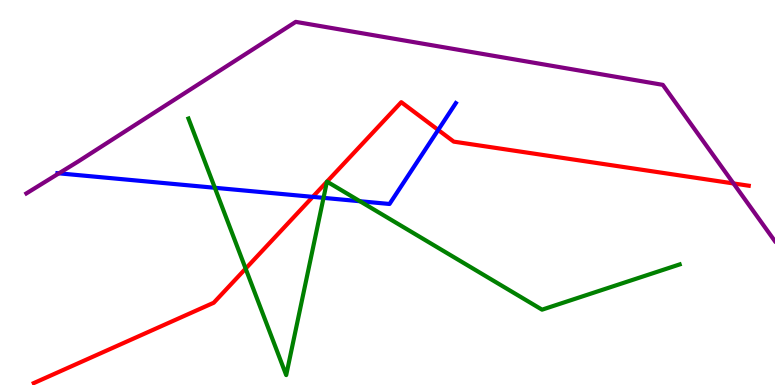[{'lines': ['blue', 'red'], 'intersections': [{'x': 4.04, 'y': 4.89}, {'x': 5.65, 'y': 6.62}]}, {'lines': ['green', 'red'], 'intersections': [{'x': 3.17, 'y': 3.02}, {'x': 4.22, 'y': 5.28}, {'x': 4.22, 'y': 5.28}]}, {'lines': ['purple', 'red'], 'intersections': [{'x': 9.46, 'y': 5.24}]}, {'lines': ['blue', 'green'], 'intersections': [{'x': 2.77, 'y': 5.12}, {'x': 4.17, 'y': 4.86}, {'x': 4.64, 'y': 4.77}]}, {'lines': ['blue', 'purple'], 'intersections': [{'x': 0.761, 'y': 5.5}]}, {'lines': ['green', 'purple'], 'intersections': []}]